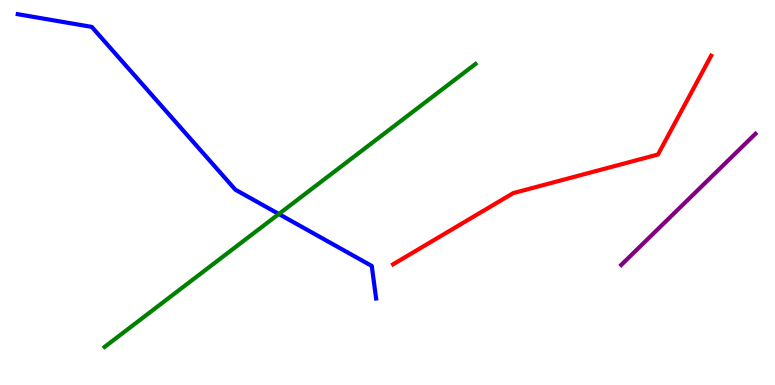[{'lines': ['blue', 'red'], 'intersections': []}, {'lines': ['green', 'red'], 'intersections': []}, {'lines': ['purple', 'red'], 'intersections': []}, {'lines': ['blue', 'green'], 'intersections': [{'x': 3.6, 'y': 4.44}]}, {'lines': ['blue', 'purple'], 'intersections': []}, {'lines': ['green', 'purple'], 'intersections': []}]